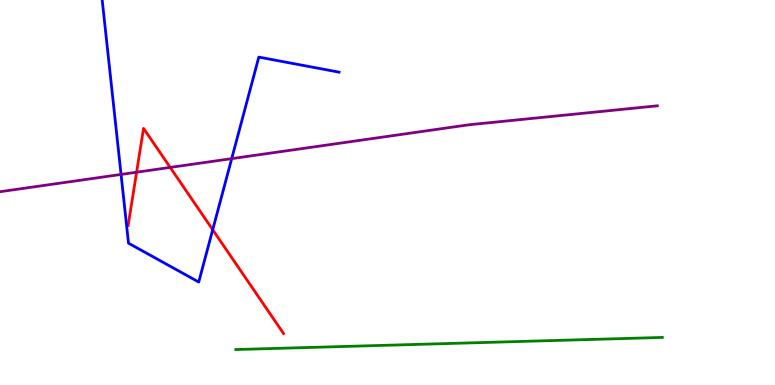[{'lines': ['blue', 'red'], 'intersections': [{'x': 2.74, 'y': 4.03}]}, {'lines': ['green', 'red'], 'intersections': []}, {'lines': ['purple', 'red'], 'intersections': [{'x': 1.76, 'y': 5.53}, {'x': 2.2, 'y': 5.65}]}, {'lines': ['blue', 'green'], 'intersections': []}, {'lines': ['blue', 'purple'], 'intersections': [{'x': 1.56, 'y': 5.47}, {'x': 2.99, 'y': 5.88}]}, {'lines': ['green', 'purple'], 'intersections': []}]